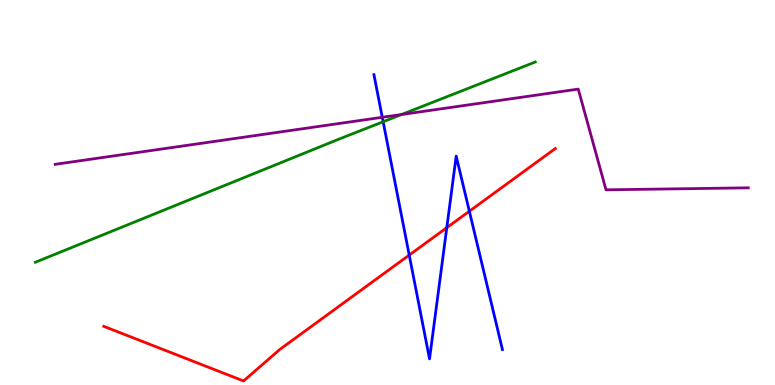[{'lines': ['blue', 'red'], 'intersections': [{'x': 5.28, 'y': 3.37}, {'x': 5.76, 'y': 4.09}, {'x': 6.06, 'y': 4.51}]}, {'lines': ['green', 'red'], 'intersections': []}, {'lines': ['purple', 'red'], 'intersections': []}, {'lines': ['blue', 'green'], 'intersections': [{'x': 4.94, 'y': 6.84}]}, {'lines': ['blue', 'purple'], 'intersections': [{'x': 4.93, 'y': 6.95}]}, {'lines': ['green', 'purple'], 'intersections': [{'x': 5.18, 'y': 7.03}]}]